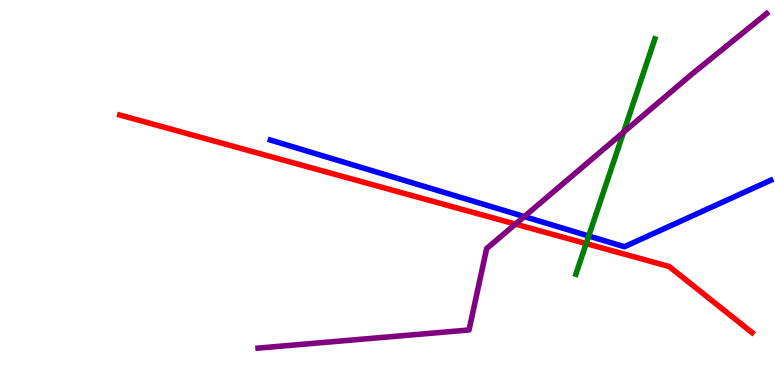[{'lines': ['blue', 'red'], 'intersections': []}, {'lines': ['green', 'red'], 'intersections': [{'x': 7.56, 'y': 3.67}]}, {'lines': ['purple', 'red'], 'intersections': [{'x': 6.65, 'y': 4.18}]}, {'lines': ['blue', 'green'], 'intersections': [{'x': 7.6, 'y': 3.87}]}, {'lines': ['blue', 'purple'], 'intersections': [{'x': 6.77, 'y': 4.37}]}, {'lines': ['green', 'purple'], 'intersections': [{'x': 8.05, 'y': 6.57}]}]